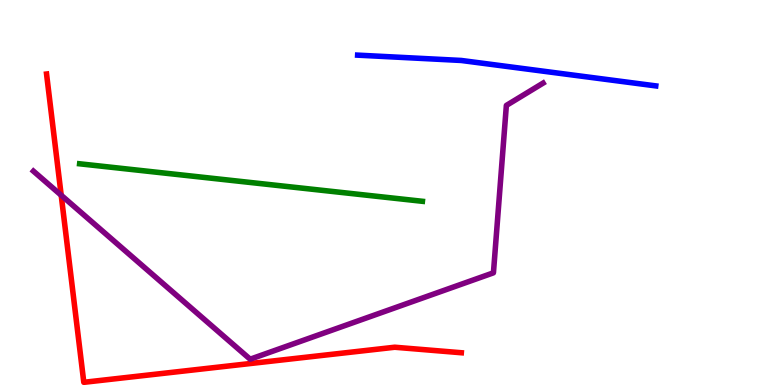[{'lines': ['blue', 'red'], 'intersections': []}, {'lines': ['green', 'red'], 'intersections': []}, {'lines': ['purple', 'red'], 'intersections': [{'x': 0.79, 'y': 4.93}]}, {'lines': ['blue', 'green'], 'intersections': []}, {'lines': ['blue', 'purple'], 'intersections': []}, {'lines': ['green', 'purple'], 'intersections': []}]